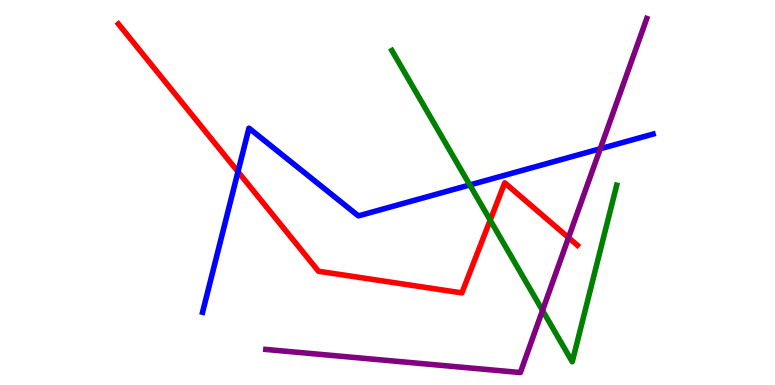[{'lines': ['blue', 'red'], 'intersections': [{'x': 3.07, 'y': 5.54}]}, {'lines': ['green', 'red'], 'intersections': [{'x': 6.33, 'y': 4.28}]}, {'lines': ['purple', 'red'], 'intersections': [{'x': 7.34, 'y': 3.83}]}, {'lines': ['blue', 'green'], 'intersections': [{'x': 6.06, 'y': 5.2}]}, {'lines': ['blue', 'purple'], 'intersections': [{'x': 7.75, 'y': 6.14}]}, {'lines': ['green', 'purple'], 'intersections': [{'x': 7.0, 'y': 1.94}]}]